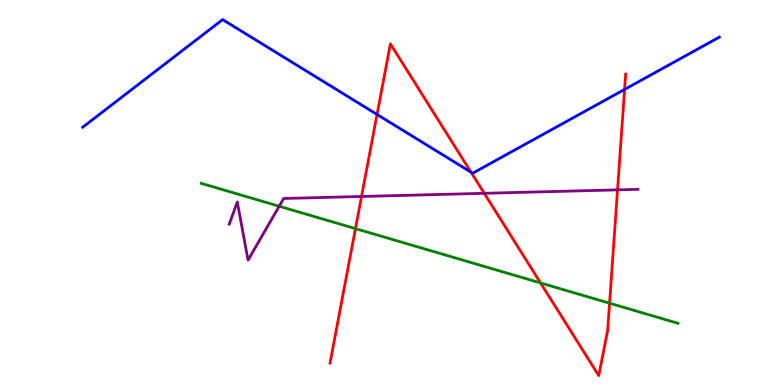[{'lines': ['blue', 'red'], 'intersections': [{'x': 4.87, 'y': 7.03}, {'x': 6.08, 'y': 5.53}, {'x': 8.06, 'y': 7.68}]}, {'lines': ['green', 'red'], 'intersections': [{'x': 4.59, 'y': 4.06}, {'x': 6.97, 'y': 2.65}, {'x': 7.87, 'y': 2.12}]}, {'lines': ['purple', 'red'], 'intersections': [{'x': 4.66, 'y': 4.9}, {'x': 6.25, 'y': 4.98}, {'x': 7.97, 'y': 5.07}]}, {'lines': ['blue', 'green'], 'intersections': []}, {'lines': ['blue', 'purple'], 'intersections': []}, {'lines': ['green', 'purple'], 'intersections': [{'x': 3.6, 'y': 4.64}]}]